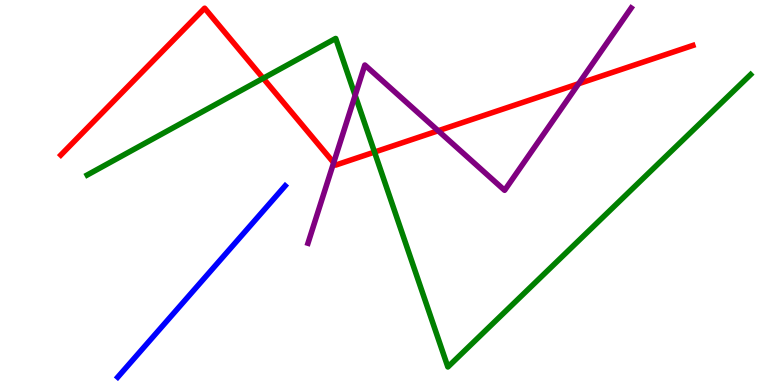[{'lines': ['blue', 'red'], 'intersections': []}, {'lines': ['green', 'red'], 'intersections': [{'x': 3.4, 'y': 7.97}, {'x': 4.83, 'y': 6.05}]}, {'lines': ['purple', 'red'], 'intersections': [{'x': 4.31, 'y': 5.77}, {'x': 5.65, 'y': 6.6}, {'x': 7.47, 'y': 7.83}]}, {'lines': ['blue', 'green'], 'intersections': []}, {'lines': ['blue', 'purple'], 'intersections': []}, {'lines': ['green', 'purple'], 'intersections': [{'x': 4.58, 'y': 7.52}]}]